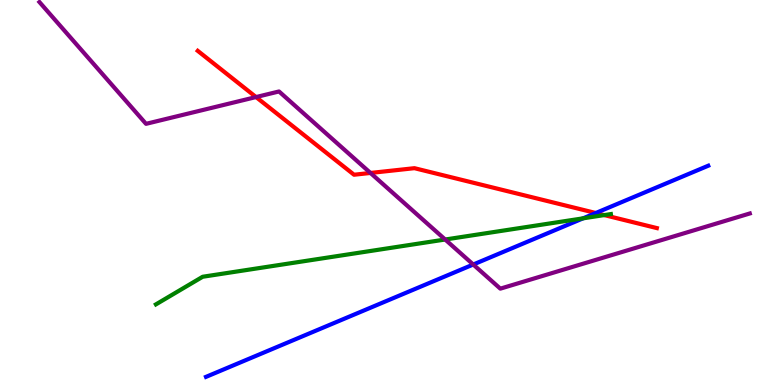[{'lines': ['blue', 'red'], 'intersections': [{'x': 7.69, 'y': 4.47}]}, {'lines': ['green', 'red'], 'intersections': [{'x': 7.8, 'y': 4.41}]}, {'lines': ['purple', 'red'], 'intersections': [{'x': 3.3, 'y': 7.48}, {'x': 4.78, 'y': 5.51}]}, {'lines': ['blue', 'green'], 'intersections': [{'x': 7.52, 'y': 4.33}]}, {'lines': ['blue', 'purple'], 'intersections': [{'x': 6.11, 'y': 3.13}]}, {'lines': ['green', 'purple'], 'intersections': [{'x': 5.74, 'y': 3.78}]}]